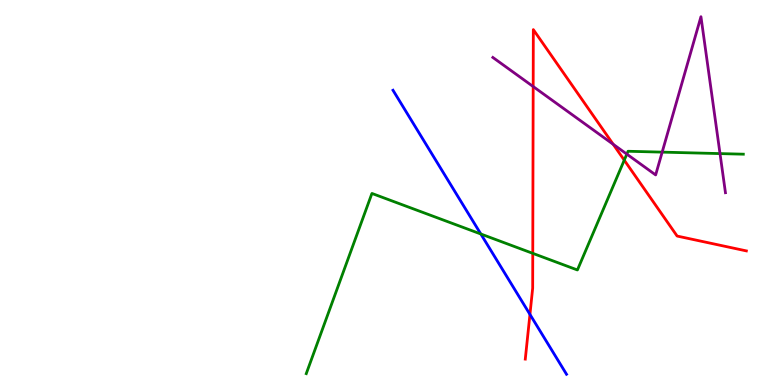[{'lines': ['blue', 'red'], 'intersections': [{'x': 6.84, 'y': 1.83}]}, {'lines': ['green', 'red'], 'intersections': [{'x': 6.87, 'y': 3.42}, {'x': 8.05, 'y': 5.84}]}, {'lines': ['purple', 'red'], 'intersections': [{'x': 6.88, 'y': 7.75}, {'x': 7.91, 'y': 6.25}]}, {'lines': ['blue', 'green'], 'intersections': [{'x': 6.2, 'y': 3.92}]}, {'lines': ['blue', 'purple'], 'intersections': []}, {'lines': ['green', 'purple'], 'intersections': [{'x': 8.09, 'y': 6.0}, {'x': 8.54, 'y': 6.05}, {'x': 9.29, 'y': 6.01}]}]